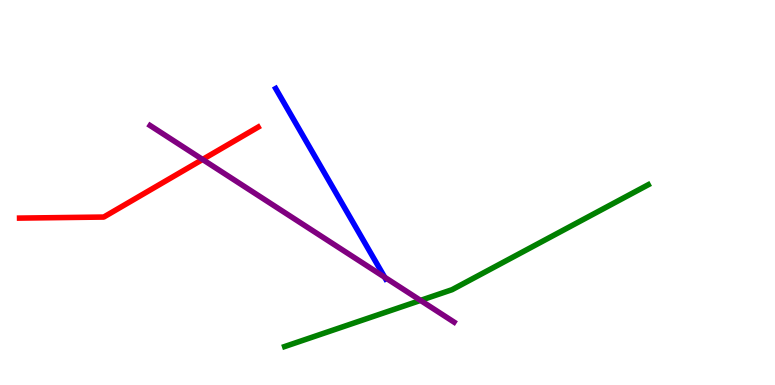[{'lines': ['blue', 'red'], 'intersections': []}, {'lines': ['green', 'red'], 'intersections': []}, {'lines': ['purple', 'red'], 'intersections': [{'x': 2.61, 'y': 5.86}]}, {'lines': ['blue', 'green'], 'intersections': []}, {'lines': ['blue', 'purple'], 'intersections': [{'x': 4.96, 'y': 2.8}]}, {'lines': ['green', 'purple'], 'intersections': [{'x': 5.43, 'y': 2.2}]}]